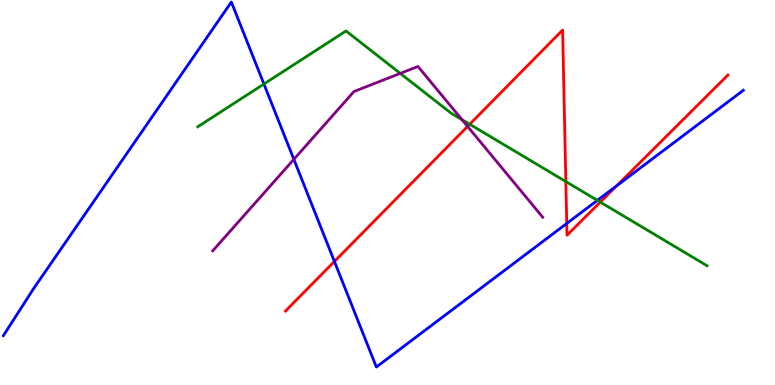[{'lines': ['blue', 'red'], 'intersections': [{'x': 4.32, 'y': 3.21}, {'x': 7.31, 'y': 4.2}, {'x': 7.96, 'y': 5.17}]}, {'lines': ['green', 'red'], 'intersections': [{'x': 6.06, 'y': 6.77}, {'x': 7.3, 'y': 5.28}, {'x': 7.75, 'y': 4.75}]}, {'lines': ['purple', 'red'], 'intersections': [{'x': 6.03, 'y': 6.72}]}, {'lines': ['blue', 'green'], 'intersections': [{'x': 3.41, 'y': 7.82}, {'x': 7.71, 'y': 4.8}]}, {'lines': ['blue', 'purple'], 'intersections': [{'x': 3.79, 'y': 5.86}]}, {'lines': ['green', 'purple'], 'intersections': [{'x': 5.16, 'y': 8.09}, {'x': 5.96, 'y': 6.89}]}]